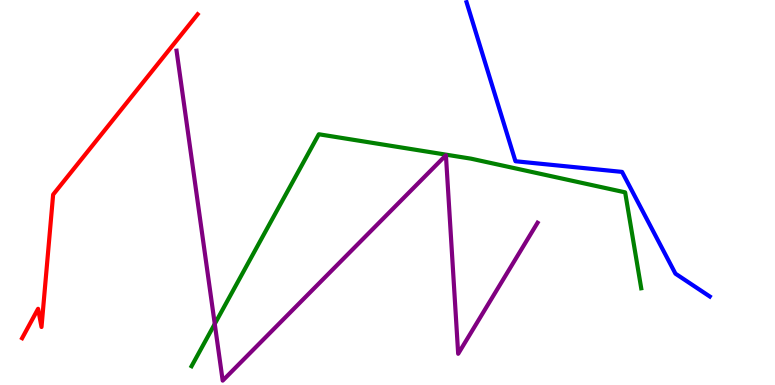[{'lines': ['blue', 'red'], 'intersections': []}, {'lines': ['green', 'red'], 'intersections': []}, {'lines': ['purple', 'red'], 'intersections': []}, {'lines': ['blue', 'green'], 'intersections': []}, {'lines': ['blue', 'purple'], 'intersections': []}, {'lines': ['green', 'purple'], 'intersections': [{'x': 2.77, 'y': 1.59}]}]